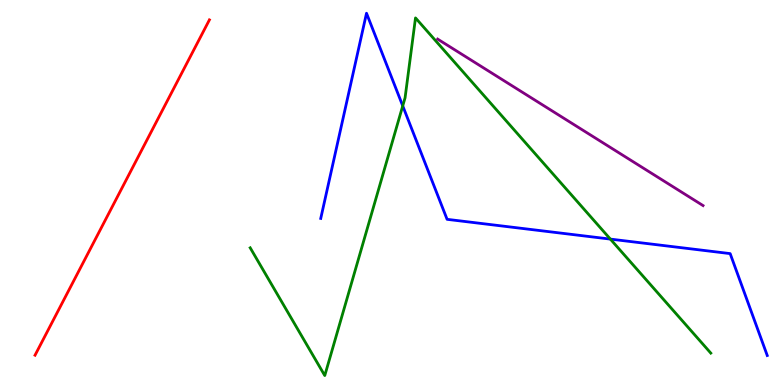[{'lines': ['blue', 'red'], 'intersections': []}, {'lines': ['green', 'red'], 'intersections': []}, {'lines': ['purple', 'red'], 'intersections': []}, {'lines': ['blue', 'green'], 'intersections': [{'x': 5.2, 'y': 7.25}, {'x': 7.88, 'y': 3.79}]}, {'lines': ['blue', 'purple'], 'intersections': []}, {'lines': ['green', 'purple'], 'intersections': []}]